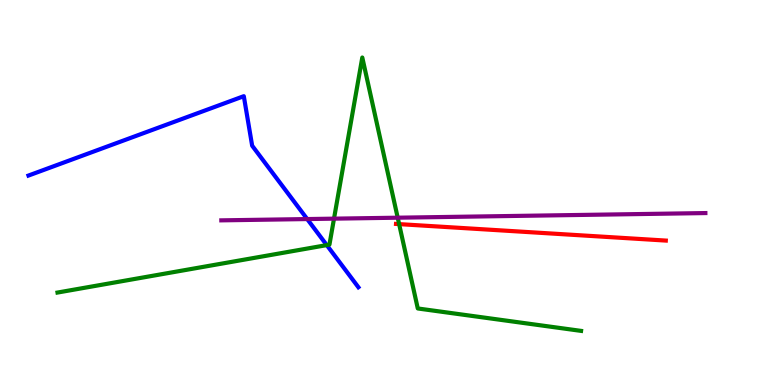[{'lines': ['blue', 'red'], 'intersections': []}, {'lines': ['green', 'red'], 'intersections': [{'x': 5.15, 'y': 4.18}]}, {'lines': ['purple', 'red'], 'intersections': []}, {'lines': ['blue', 'green'], 'intersections': [{'x': 4.22, 'y': 3.63}]}, {'lines': ['blue', 'purple'], 'intersections': [{'x': 3.96, 'y': 4.31}]}, {'lines': ['green', 'purple'], 'intersections': [{'x': 4.31, 'y': 4.32}, {'x': 5.13, 'y': 4.35}]}]